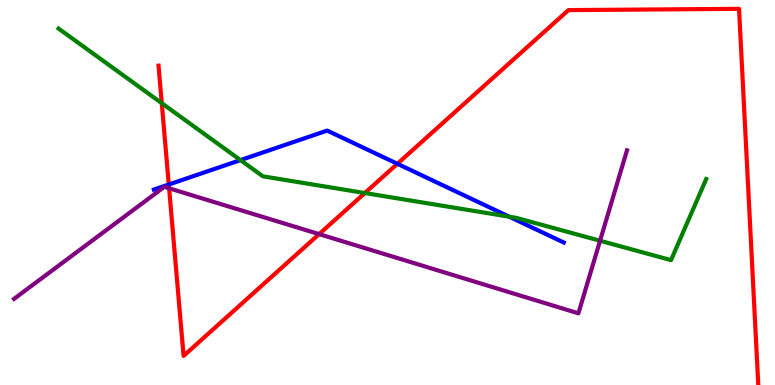[{'lines': ['blue', 'red'], 'intersections': [{'x': 2.18, 'y': 5.21}, {'x': 5.13, 'y': 5.75}]}, {'lines': ['green', 'red'], 'intersections': [{'x': 2.09, 'y': 7.32}, {'x': 4.71, 'y': 4.99}]}, {'lines': ['purple', 'red'], 'intersections': [{'x': 2.18, 'y': 5.11}, {'x': 4.12, 'y': 3.92}]}, {'lines': ['blue', 'green'], 'intersections': [{'x': 3.1, 'y': 5.84}, {'x': 6.57, 'y': 4.37}]}, {'lines': ['blue', 'purple'], 'intersections': []}, {'lines': ['green', 'purple'], 'intersections': [{'x': 7.74, 'y': 3.75}]}]